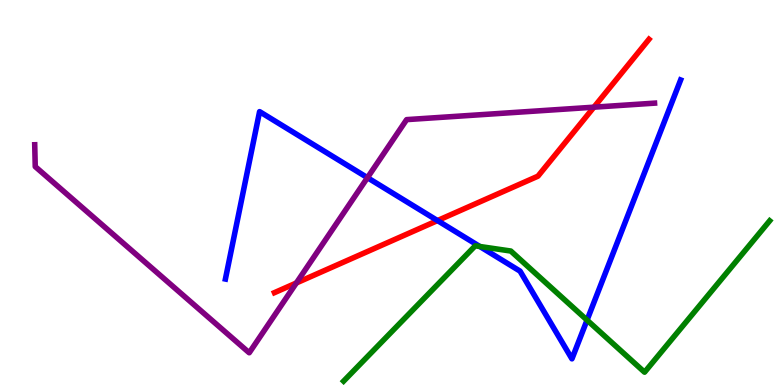[{'lines': ['blue', 'red'], 'intersections': [{'x': 5.65, 'y': 4.27}]}, {'lines': ['green', 'red'], 'intersections': []}, {'lines': ['purple', 'red'], 'intersections': [{'x': 3.82, 'y': 2.65}, {'x': 7.66, 'y': 7.22}]}, {'lines': ['blue', 'green'], 'intersections': [{'x': 6.19, 'y': 3.6}, {'x': 7.57, 'y': 1.69}]}, {'lines': ['blue', 'purple'], 'intersections': [{'x': 4.74, 'y': 5.39}]}, {'lines': ['green', 'purple'], 'intersections': []}]